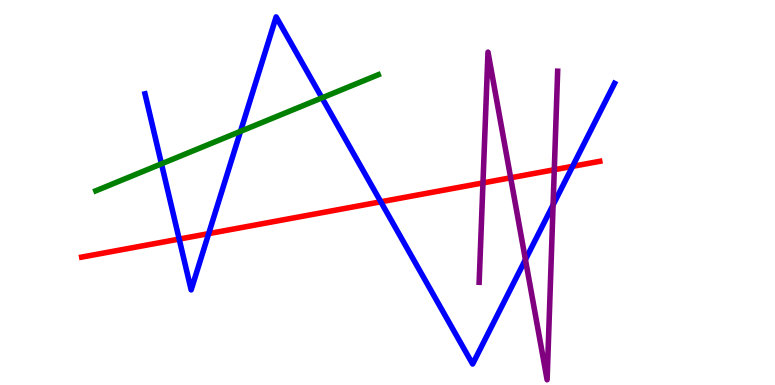[{'lines': ['blue', 'red'], 'intersections': [{'x': 2.31, 'y': 3.79}, {'x': 2.69, 'y': 3.93}, {'x': 4.91, 'y': 4.76}, {'x': 7.39, 'y': 5.68}]}, {'lines': ['green', 'red'], 'intersections': []}, {'lines': ['purple', 'red'], 'intersections': [{'x': 6.23, 'y': 5.25}, {'x': 6.59, 'y': 5.38}, {'x': 7.15, 'y': 5.59}]}, {'lines': ['blue', 'green'], 'intersections': [{'x': 2.08, 'y': 5.74}, {'x': 3.1, 'y': 6.59}, {'x': 4.15, 'y': 7.46}]}, {'lines': ['blue', 'purple'], 'intersections': [{'x': 6.78, 'y': 3.26}, {'x': 7.14, 'y': 4.68}]}, {'lines': ['green', 'purple'], 'intersections': []}]